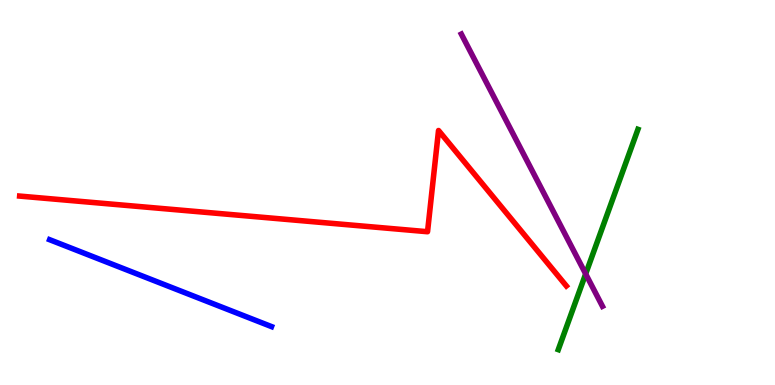[{'lines': ['blue', 'red'], 'intersections': []}, {'lines': ['green', 'red'], 'intersections': []}, {'lines': ['purple', 'red'], 'intersections': []}, {'lines': ['blue', 'green'], 'intersections': []}, {'lines': ['blue', 'purple'], 'intersections': []}, {'lines': ['green', 'purple'], 'intersections': [{'x': 7.56, 'y': 2.89}]}]